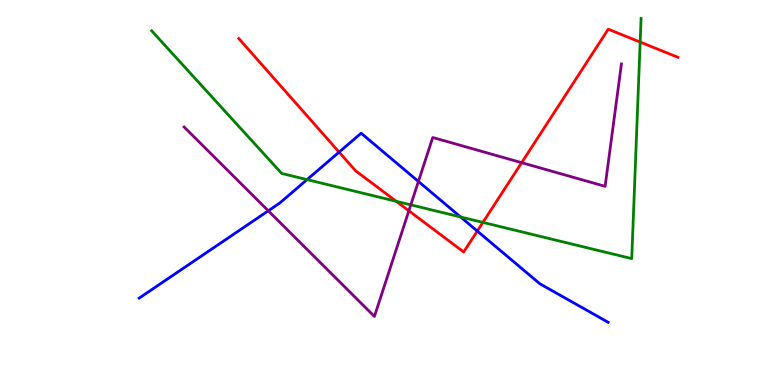[{'lines': ['blue', 'red'], 'intersections': [{'x': 4.38, 'y': 6.05}, {'x': 6.16, 'y': 4.0}]}, {'lines': ['green', 'red'], 'intersections': [{'x': 5.11, 'y': 4.77}, {'x': 6.23, 'y': 4.22}, {'x': 8.26, 'y': 8.91}]}, {'lines': ['purple', 'red'], 'intersections': [{'x': 5.28, 'y': 4.52}, {'x': 6.73, 'y': 5.77}]}, {'lines': ['blue', 'green'], 'intersections': [{'x': 3.96, 'y': 5.33}, {'x': 5.94, 'y': 4.36}]}, {'lines': ['blue', 'purple'], 'intersections': [{'x': 3.46, 'y': 4.52}, {'x': 5.4, 'y': 5.29}]}, {'lines': ['green', 'purple'], 'intersections': [{'x': 5.3, 'y': 4.68}]}]